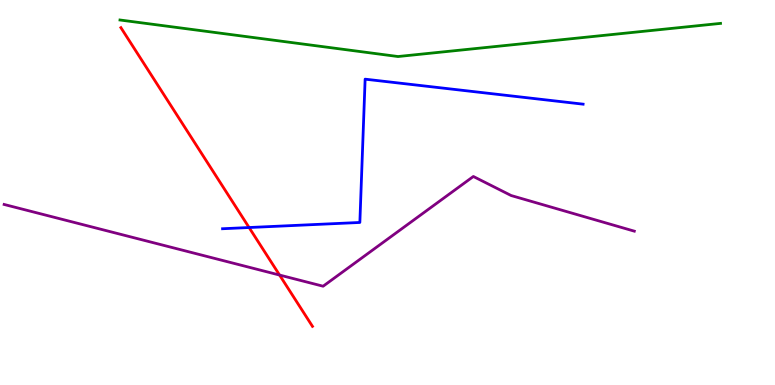[{'lines': ['blue', 'red'], 'intersections': [{'x': 3.21, 'y': 4.09}]}, {'lines': ['green', 'red'], 'intersections': []}, {'lines': ['purple', 'red'], 'intersections': [{'x': 3.61, 'y': 2.86}]}, {'lines': ['blue', 'green'], 'intersections': []}, {'lines': ['blue', 'purple'], 'intersections': []}, {'lines': ['green', 'purple'], 'intersections': []}]